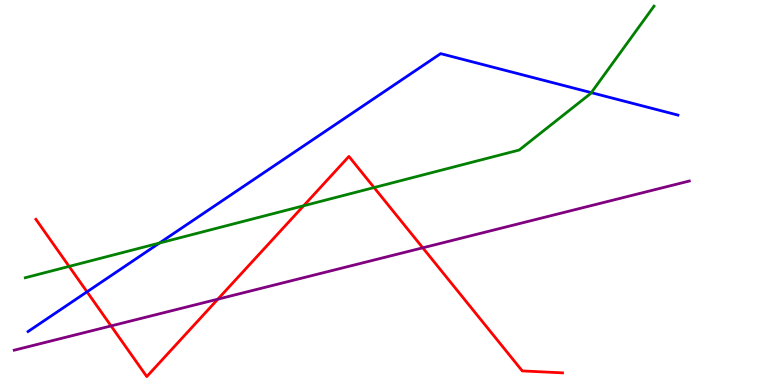[{'lines': ['blue', 'red'], 'intersections': [{'x': 1.12, 'y': 2.42}]}, {'lines': ['green', 'red'], 'intersections': [{'x': 0.892, 'y': 3.08}, {'x': 3.92, 'y': 4.66}, {'x': 4.83, 'y': 5.13}]}, {'lines': ['purple', 'red'], 'intersections': [{'x': 1.43, 'y': 1.53}, {'x': 2.81, 'y': 2.23}, {'x': 5.46, 'y': 3.56}]}, {'lines': ['blue', 'green'], 'intersections': [{'x': 2.06, 'y': 3.69}, {'x': 7.63, 'y': 7.59}]}, {'lines': ['blue', 'purple'], 'intersections': []}, {'lines': ['green', 'purple'], 'intersections': []}]